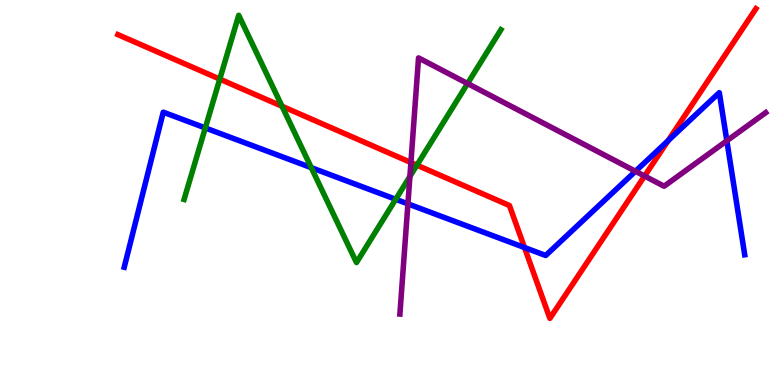[{'lines': ['blue', 'red'], 'intersections': [{'x': 6.77, 'y': 3.57}, {'x': 8.62, 'y': 6.35}]}, {'lines': ['green', 'red'], 'intersections': [{'x': 2.84, 'y': 7.95}, {'x': 3.64, 'y': 7.24}, {'x': 5.38, 'y': 5.71}]}, {'lines': ['purple', 'red'], 'intersections': [{'x': 5.3, 'y': 5.78}, {'x': 8.32, 'y': 5.43}]}, {'lines': ['blue', 'green'], 'intersections': [{'x': 2.65, 'y': 6.68}, {'x': 4.02, 'y': 5.65}, {'x': 5.11, 'y': 4.82}]}, {'lines': ['blue', 'purple'], 'intersections': [{'x': 5.26, 'y': 4.7}, {'x': 8.2, 'y': 5.55}, {'x': 9.38, 'y': 6.34}]}, {'lines': ['green', 'purple'], 'intersections': [{'x': 5.29, 'y': 5.42}, {'x': 6.03, 'y': 7.83}]}]